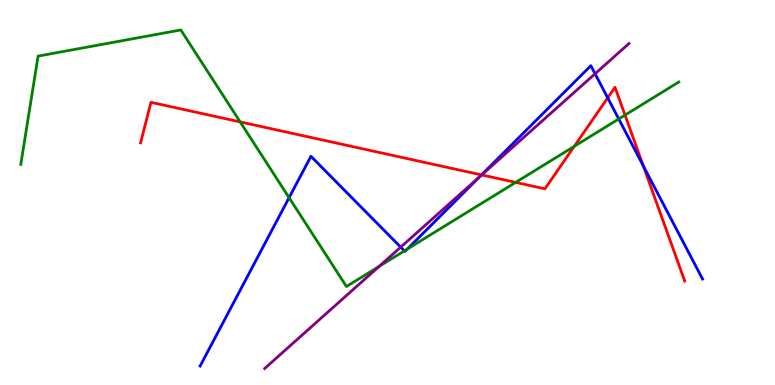[{'lines': ['blue', 'red'], 'intersections': [{'x': 6.21, 'y': 5.46}, {'x': 7.84, 'y': 7.46}, {'x': 8.3, 'y': 5.69}]}, {'lines': ['green', 'red'], 'intersections': [{'x': 3.1, 'y': 6.83}, {'x': 6.65, 'y': 5.26}, {'x': 7.41, 'y': 6.2}, {'x': 8.06, 'y': 7.01}]}, {'lines': ['purple', 'red'], 'intersections': [{'x': 6.22, 'y': 5.46}]}, {'lines': ['blue', 'green'], 'intersections': [{'x': 3.73, 'y': 4.87}, {'x': 5.22, 'y': 3.48}, {'x': 5.26, 'y': 3.53}, {'x': 7.98, 'y': 6.91}]}, {'lines': ['blue', 'purple'], 'intersections': [{'x': 5.17, 'y': 3.58}, {'x': 6.2, 'y': 5.42}, {'x': 7.68, 'y': 8.08}]}, {'lines': ['green', 'purple'], 'intersections': [{'x': 4.89, 'y': 3.08}]}]